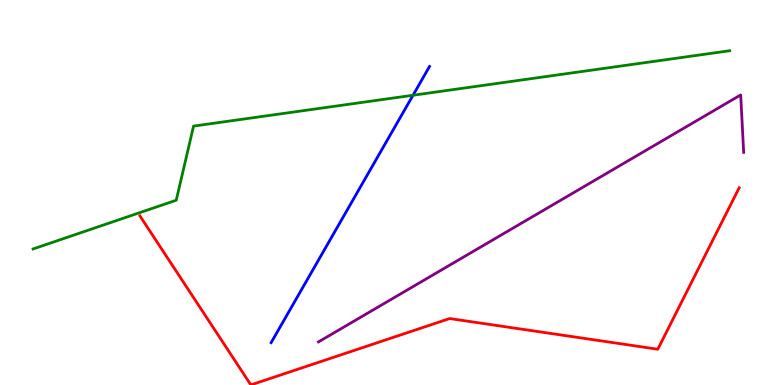[{'lines': ['blue', 'red'], 'intersections': []}, {'lines': ['green', 'red'], 'intersections': []}, {'lines': ['purple', 'red'], 'intersections': []}, {'lines': ['blue', 'green'], 'intersections': [{'x': 5.33, 'y': 7.53}]}, {'lines': ['blue', 'purple'], 'intersections': []}, {'lines': ['green', 'purple'], 'intersections': []}]